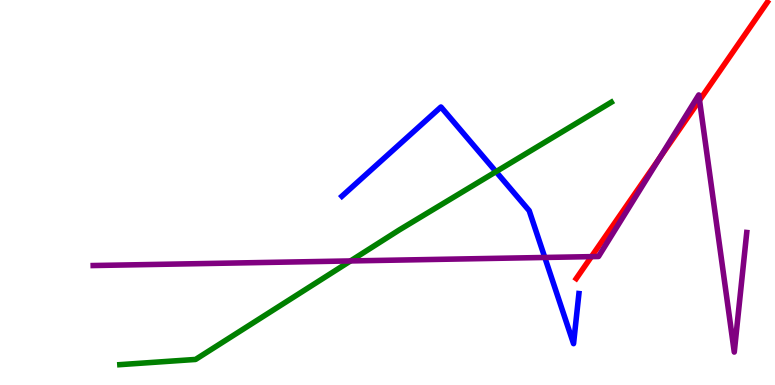[{'lines': ['blue', 'red'], 'intersections': []}, {'lines': ['green', 'red'], 'intersections': []}, {'lines': ['purple', 'red'], 'intersections': [{'x': 7.63, 'y': 3.33}, {'x': 8.51, 'y': 5.9}, {'x': 9.03, 'y': 7.4}]}, {'lines': ['blue', 'green'], 'intersections': [{'x': 6.4, 'y': 5.54}]}, {'lines': ['blue', 'purple'], 'intersections': [{'x': 7.03, 'y': 3.31}]}, {'lines': ['green', 'purple'], 'intersections': [{'x': 4.52, 'y': 3.22}]}]